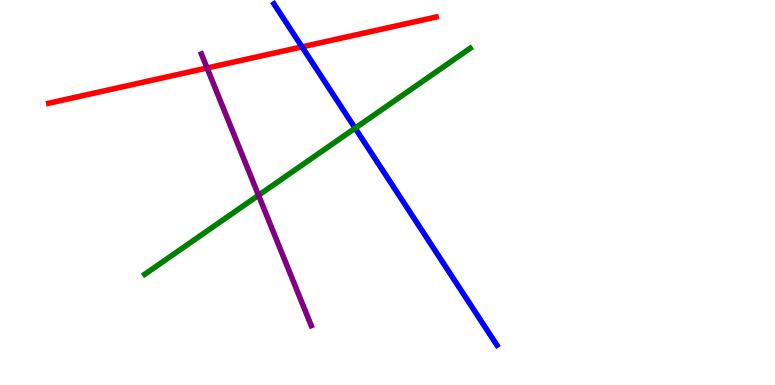[{'lines': ['blue', 'red'], 'intersections': [{'x': 3.9, 'y': 8.78}]}, {'lines': ['green', 'red'], 'intersections': []}, {'lines': ['purple', 'red'], 'intersections': [{'x': 2.67, 'y': 8.23}]}, {'lines': ['blue', 'green'], 'intersections': [{'x': 4.58, 'y': 6.67}]}, {'lines': ['blue', 'purple'], 'intersections': []}, {'lines': ['green', 'purple'], 'intersections': [{'x': 3.34, 'y': 4.93}]}]